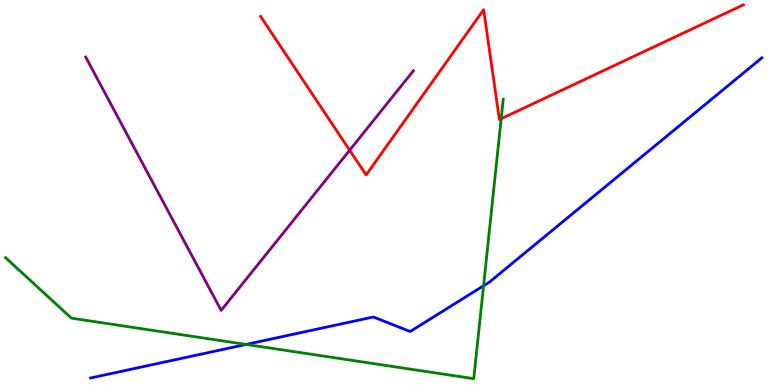[{'lines': ['blue', 'red'], 'intersections': []}, {'lines': ['green', 'red'], 'intersections': [{'x': 6.47, 'y': 6.92}]}, {'lines': ['purple', 'red'], 'intersections': [{'x': 4.51, 'y': 6.1}]}, {'lines': ['blue', 'green'], 'intersections': [{'x': 3.18, 'y': 1.05}, {'x': 6.24, 'y': 2.58}]}, {'lines': ['blue', 'purple'], 'intersections': []}, {'lines': ['green', 'purple'], 'intersections': []}]